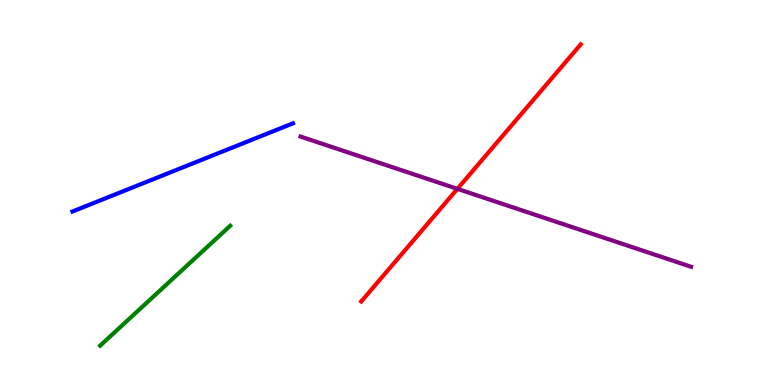[{'lines': ['blue', 'red'], 'intersections': []}, {'lines': ['green', 'red'], 'intersections': []}, {'lines': ['purple', 'red'], 'intersections': [{'x': 5.9, 'y': 5.09}]}, {'lines': ['blue', 'green'], 'intersections': []}, {'lines': ['blue', 'purple'], 'intersections': []}, {'lines': ['green', 'purple'], 'intersections': []}]